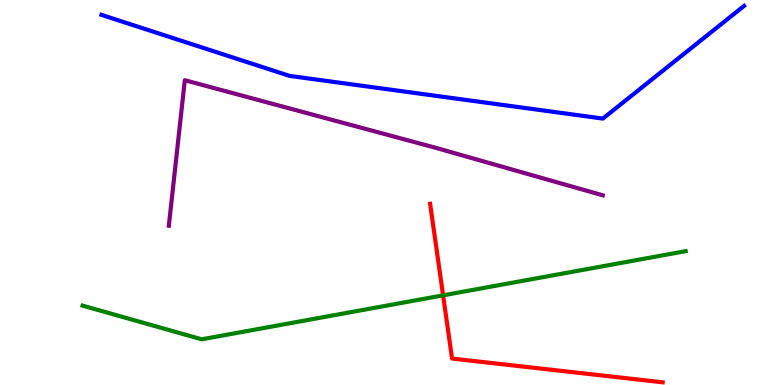[{'lines': ['blue', 'red'], 'intersections': []}, {'lines': ['green', 'red'], 'intersections': [{'x': 5.72, 'y': 2.33}]}, {'lines': ['purple', 'red'], 'intersections': []}, {'lines': ['blue', 'green'], 'intersections': []}, {'lines': ['blue', 'purple'], 'intersections': []}, {'lines': ['green', 'purple'], 'intersections': []}]